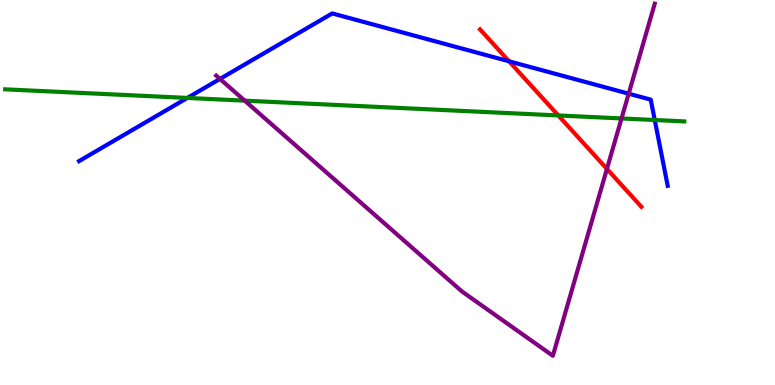[{'lines': ['blue', 'red'], 'intersections': [{'x': 6.57, 'y': 8.41}]}, {'lines': ['green', 'red'], 'intersections': [{'x': 7.2, 'y': 7.0}]}, {'lines': ['purple', 'red'], 'intersections': [{'x': 7.83, 'y': 5.61}]}, {'lines': ['blue', 'green'], 'intersections': [{'x': 2.42, 'y': 7.46}, {'x': 8.45, 'y': 6.88}]}, {'lines': ['blue', 'purple'], 'intersections': [{'x': 2.84, 'y': 7.95}, {'x': 8.11, 'y': 7.57}]}, {'lines': ['green', 'purple'], 'intersections': [{'x': 3.16, 'y': 7.39}, {'x': 8.02, 'y': 6.92}]}]